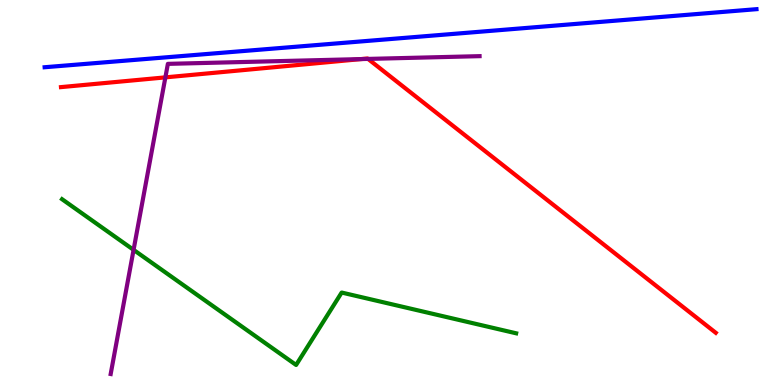[{'lines': ['blue', 'red'], 'intersections': []}, {'lines': ['green', 'red'], 'intersections': []}, {'lines': ['purple', 'red'], 'intersections': [{'x': 2.13, 'y': 7.99}, {'x': 4.66, 'y': 8.47}, {'x': 4.75, 'y': 8.47}]}, {'lines': ['blue', 'green'], 'intersections': []}, {'lines': ['blue', 'purple'], 'intersections': []}, {'lines': ['green', 'purple'], 'intersections': [{'x': 1.72, 'y': 3.51}]}]